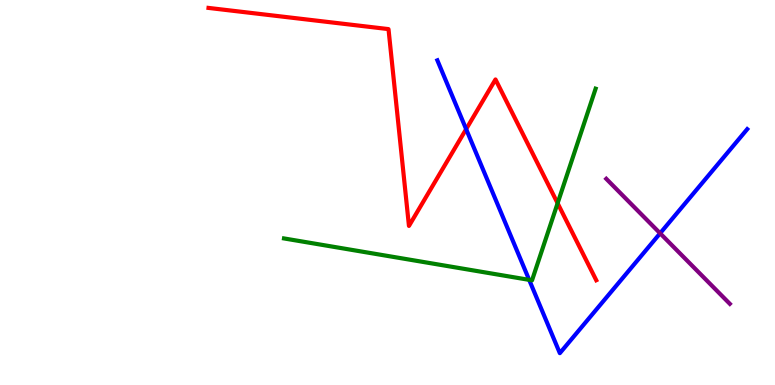[{'lines': ['blue', 'red'], 'intersections': [{'x': 6.01, 'y': 6.65}]}, {'lines': ['green', 'red'], 'intersections': [{'x': 7.19, 'y': 4.72}]}, {'lines': ['purple', 'red'], 'intersections': []}, {'lines': ['blue', 'green'], 'intersections': [{'x': 6.83, 'y': 2.73}]}, {'lines': ['blue', 'purple'], 'intersections': [{'x': 8.52, 'y': 3.94}]}, {'lines': ['green', 'purple'], 'intersections': []}]